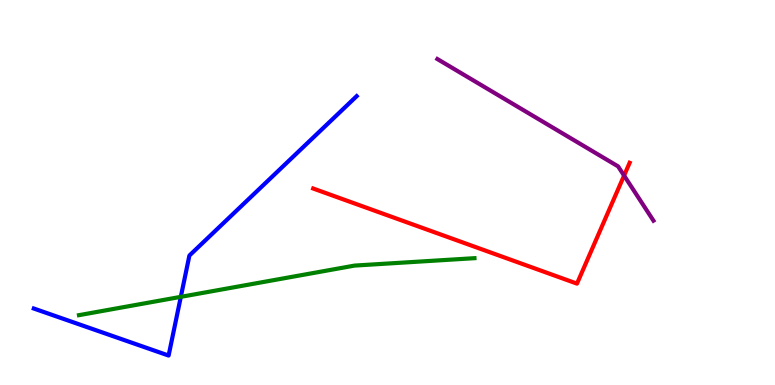[{'lines': ['blue', 'red'], 'intersections': []}, {'lines': ['green', 'red'], 'intersections': []}, {'lines': ['purple', 'red'], 'intersections': [{'x': 8.05, 'y': 5.44}]}, {'lines': ['blue', 'green'], 'intersections': [{'x': 2.33, 'y': 2.29}]}, {'lines': ['blue', 'purple'], 'intersections': []}, {'lines': ['green', 'purple'], 'intersections': []}]